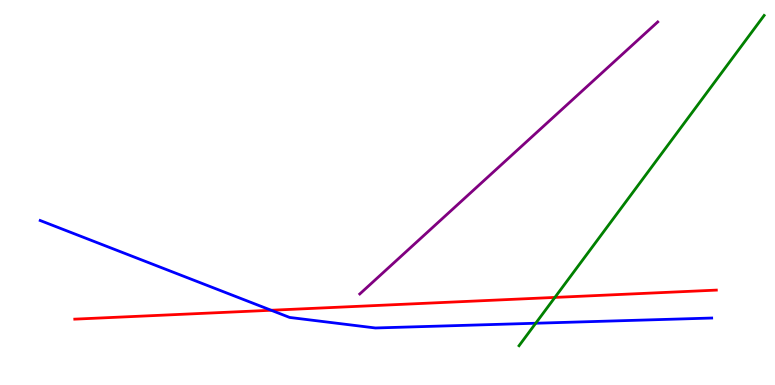[{'lines': ['blue', 'red'], 'intersections': [{'x': 3.5, 'y': 1.94}]}, {'lines': ['green', 'red'], 'intersections': [{'x': 7.16, 'y': 2.27}]}, {'lines': ['purple', 'red'], 'intersections': []}, {'lines': ['blue', 'green'], 'intersections': [{'x': 6.91, 'y': 1.6}]}, {'lines': ['blue', 'purple'], 'intersections': []}, {'lines': ['green', 'purple'], 'intersections': []}]